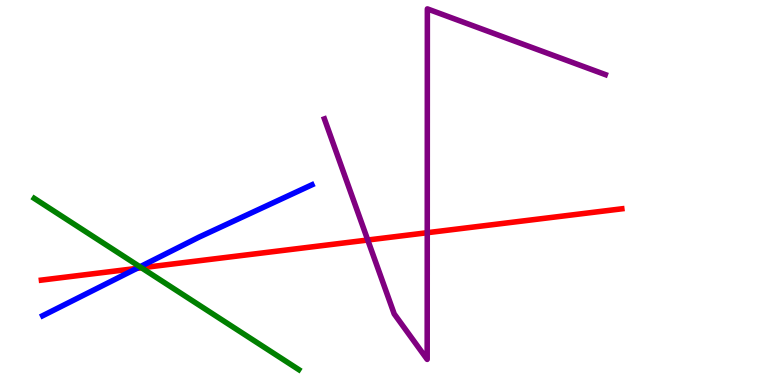[{'lines': ['blue', 'red'], 'intersections': [{'x': 1.77, 'y': 3.03}]}, {'lines': ['green', 'red'], 'intersections': [{'x': 1.83, 'y': 3.04}]}, {'lines': ['purple', 'red'], 'intersections': [{'x': 4.75, 'y': 3.77}, {'x': 5.51, 'y': 3.96}]}, {'lines': ['blue', 'green'], 'intersections': [{'x': 1.81, 'y': 3.07}]}, {'lines': ['blue', 'purple'], 'intersections': []}, {'lines': ['green', 'purple'], 'intersections': []}]